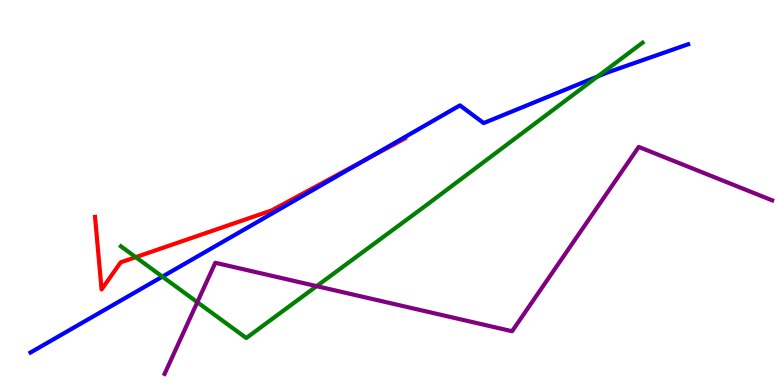[{'lines': ['blue', 'red'], 'intersections': [{'x': 4.7, 'y': 5.84}]}, {'lines': ['green', 'red'], 'intersections': [{'x': 1.75, 'y': 3.32}]}, {'lines': ['purple', 'red'], 'intersections': []}, {'lines': ['blue', 'green'], 'intersections': [{'x': 2.1, 'y': 2.81}, {'x': 7.71, 'y': 8.01}]}, {'lines': ['blue', 'purple'], 'intersections': []}, {'lines': ['green', 'purple'], 'intersections': [{'x': 2.55, 'y': 2.15}, {'x': 4.09, 'y': 2.57}]}]